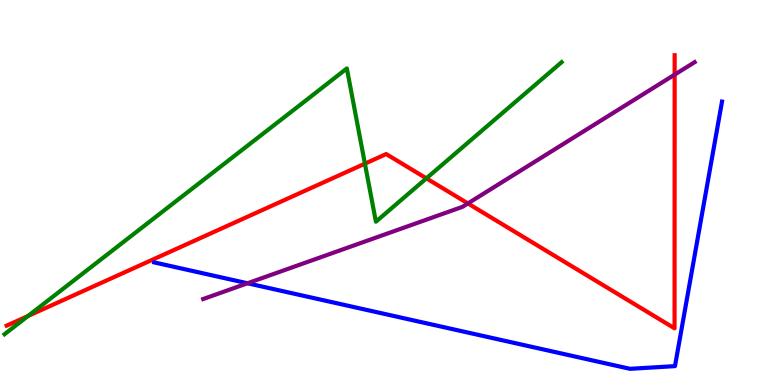[{'lines': ['blue', 'red'], 'intersections': []}, {'lines': ['green', 'red'], 'intersections': [{'x': 0.362, 'y': 1.79}, {'x': 4.71, 'y': 5.75}, {'x': 5.5, 'y': 5.37}]}, {'lines': ['purple', 'red'], 'intersections': [{'x': 6.04, 'y': 4.72}, {'x': 8.71, 'y': 8.06}]}, {'lines': ['blue', 'green'], 'intersections': []}, {'lines': ['blue', 'purple'], 'intersections': [{'x': 3.19, 'y': 2.64}]}, {'lines': ['green', 'purple'], 'intersections': []}]